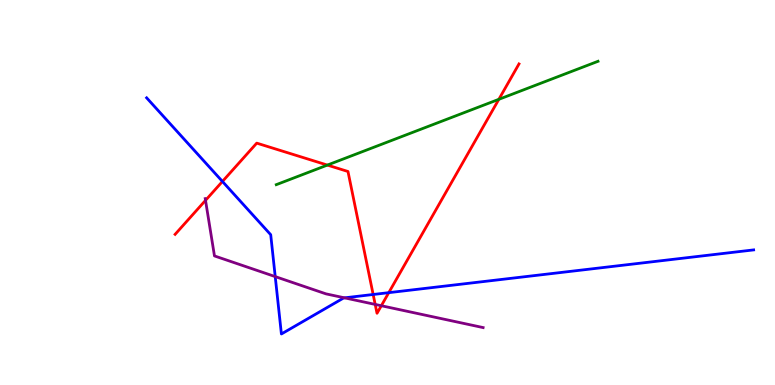[{'lines': ['blue', 'red'], 'intersections': [{'x': 2.87, 'y': 5.29}, {'x': 4.81, 'y': 2.35}, {'x': 5.02, 'y': 2.4}]}, {'lines': ['green', 'red'], 'intersections': [{'x': 4.22, 'y': 5.71}, {'x': 6.44, 'y': 7.42}]}, {'lines': ['purple', 'red'], 'intersections': [{'x': 2.65, 'y': 4.8}, {'x': 4.84, 'y': 2.09}, {'x': 4.92, 'y': 2.06}]}, {'lines': ['blue', 'green'], 'intersections': []}, {'lines': ['blue', 'purple'], 'intersections': [{'x': 3.55, 'y': 2.82}, {'x': 4.45, 'y': 2.26}]}, {'lines': ['green', 'purple'], 'intersections': []}]